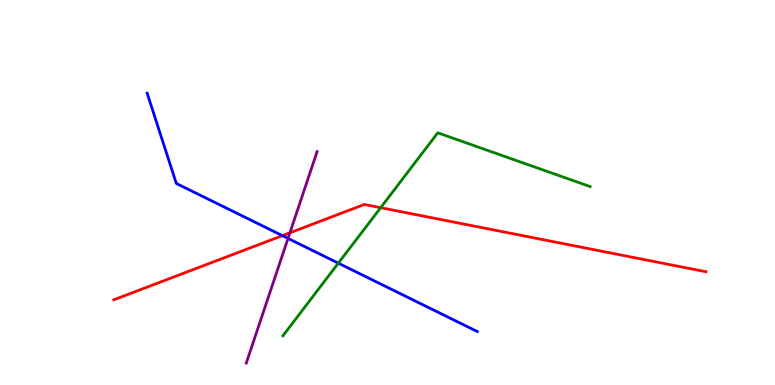[{'lines': ['blue', 'red'], 'intersections': [{'x': 3.64, 'y': 3.88}]}, {'lines': ['green', 'red'], 'intersections': [{'x': 4.91, 'y': 4.61}]}, {'lines': ['purple', 'red'], 'intersections': [{'x': 3.74, 'y': 3.95}]}, {'lines': ['blue', 'green'], 'intersections': [{'x': 4.37, 'y': 3.16}]}, {'lines': ['blue', 'purple'], 'intersections': [{'x': 3.72, 'y': 3.81}]}, {'lines': ['green', 'purple'], 'intersections': []}]